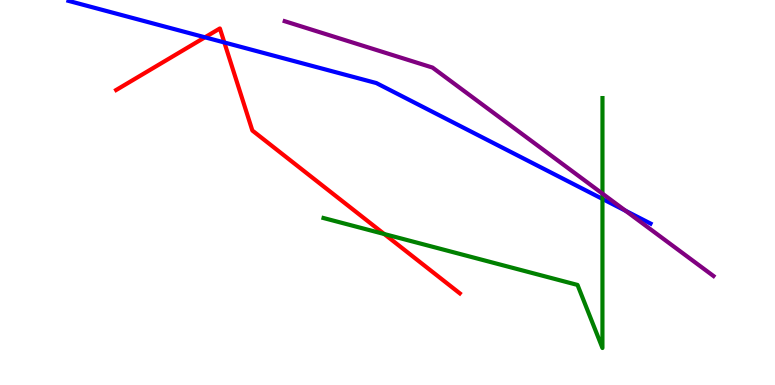[{'lines': ['blue', 'red'], 'intersections': [{'x': 2.64, 'y': 9.03}, {'x': 2.89, 'y': 8.9}]}, {'lines': ['green', 'red'], 'intersections': [{'x': 4.96, 'y': 3.92}]}, {'lines': ['purple', 'red'], 'intersections': []}, {'lines': ['blue', 'green'], 'intersections': [{'x': 7.77, 'y': 4.83}]}, {'lines': ['blue', 'purple'], 'intersections': [{'x': 8.07, 'y': 4.53}]}, {'lines': ['green', 'purple'], 'intersections': [{'x': 7.77, 'y': 4.97}]}]